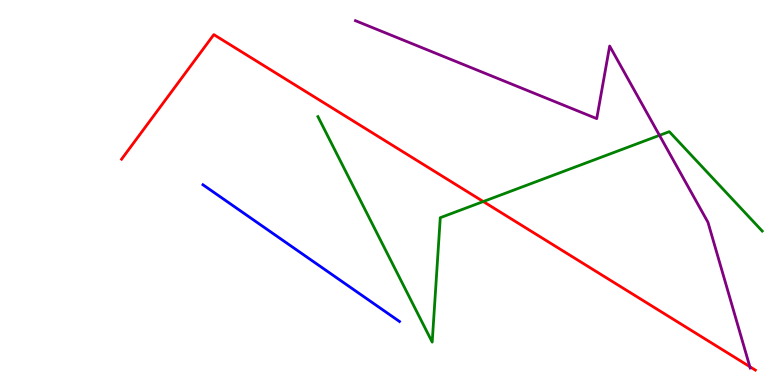[{'lines': ['blue', 'red'], 'intersections': []}, {'lines': ['green', 'red'], 'intersections': [{'x': 6.24, 'y': 4.77}]}, {'lines': ['purple', 'red'], 'intersections': [{'x': 9.68, 'y': 0.476}]}, {'lines': ['blue', 'green'], 'intersections': []}, {'lines': ['blue', 'purple'], 'intersections': []}, {'lines': ['green', 'purple'], 'intersections': [{'x': 8.51, 'y': 6.48}]}]